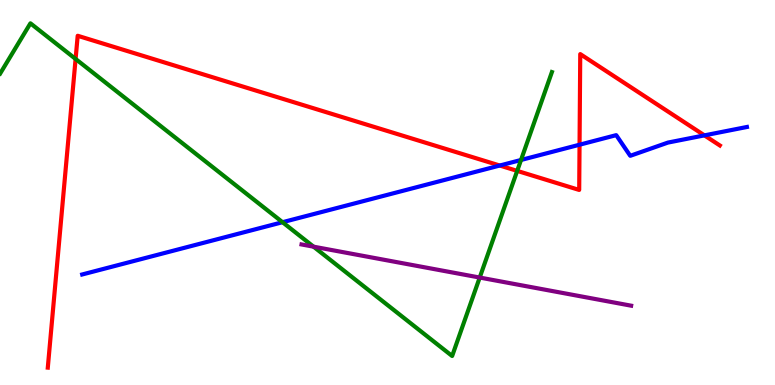[{'lines': ['blue', 'red'], 'intersections': [{'x': 6.45, 'y': 5.7}, {'x': 7.48, 'y': 6.24}, {'x': 9.09, 'y': 6.48}]}, {'lines': ['green', 'red'], 'intersections': [{'x': 0.976, 'y': 8.47}, {'x': 6.67, 'y': 5.56}]}, {'lines': ['purple', 'red'], 'intersections': []}, {'lines': ['blue', 'green'], 'intersections': [{'x': 3.65, 'y': 4.23}, {'x': 6.72, 'y': 5.84}]}, {'lines': ['blue', 'purple'], 'intersections': []}, {'lines': ['green', 'purple'], 'intersections': [{'x': 4.05, 'y': 3.59}, {'x': 6.19, 'y': 2.79}]}]